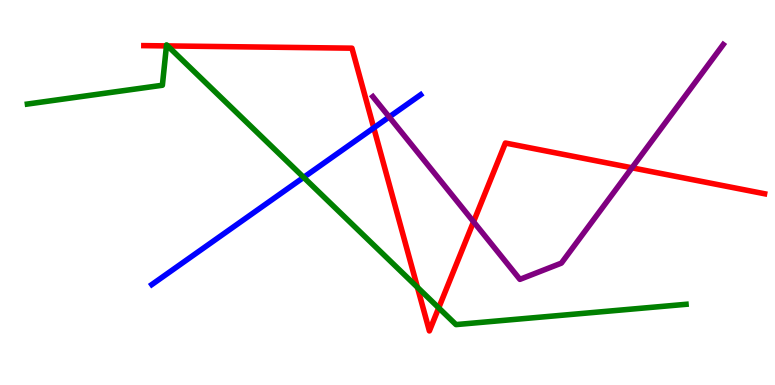[{'lines': ['blue', 'red'], 'intersections': [{'x': 4.82, 'y': 6.68}]}, {'lines': ['green', 'red'], 'intersections': [{'x': 2.15, 'y': 8.81}, {'x': 2.16, 'y': 8.81}, {'x': 5.39, 'y': 2.54}, {'x': 5.66, 'y': 2.0}]}, {'lines': ['purple', 'red'], 'intersections': [{'x': 6.11, 'y': 4.24}, {'x': 8.15, 'y': 5.64}]}, {'lines': ['blue', 'green'], 'intersections': [{'x': 3.92, 'y': 5.39}]}, {'lines': ['blue', 'purple'], 'intersections': [{'x': 5.02, 'y': 6.96}]}, {'lines': ['green', 'purple'], 'intersections': []}]